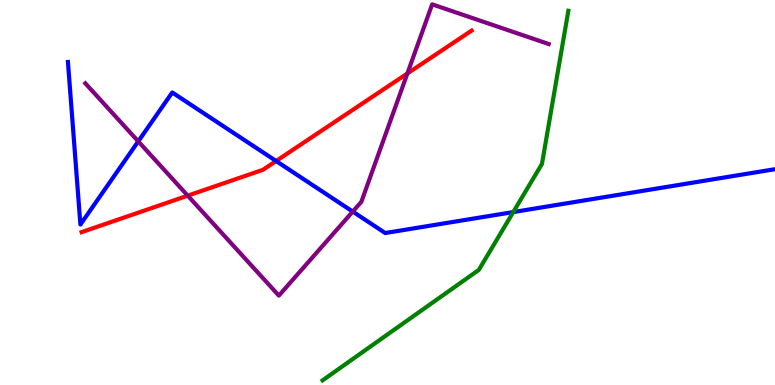[{'lines': ['blue', 'red'], 'intersections': [{'x': 3.56, 'y': 5.82}]}, {'lines': ['green', 'red'], 'intersections': []}, {'lines': ['purple', 'red'], 'intersections': [{'x': 2.42, 'y': 4.92}, {'x': 5.26, 'y': 8.09}]}, {'lines': ['blue', 'green'], 'intersections': [{'x': 6.62, 'y': 4.49}]}, {'lines': ['blue', 'purple'], 'intersections': [{'x': 1.78, 'y': 6.33}, {'x': 4.55, 'y': 4.5}]}, {'lines': ['green', 'purple'], 'intersections': []}]